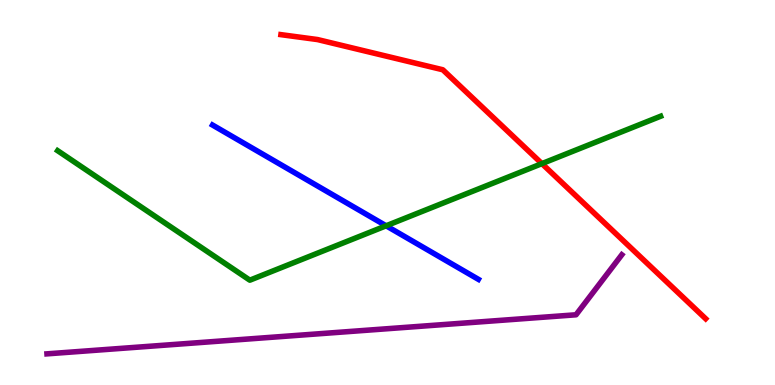[{'lines': ['blue', 'red'], 'intersections': []}, {'lines': ['green', 'red'], 'intersections': [{'x': 6.99, 'y': 5.75}]}, {'lines': ['purple', 'red'], 'intersections': []}, {'lines': ['blue', 'green'], 'intersections': [{'x': 4.98, 'y': 4.14}]}, {'lines': ['blue', 'purple'], 'intersections': []}, {'lines': ['green', 'purple'], 'intersections': []}]